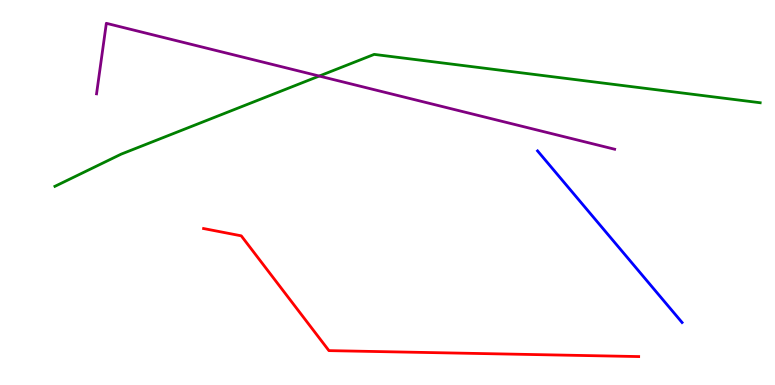[{'lines': ['blue', 'red'], 'intersections': []}, {'lines': ['green', 'red'], 'intersections': []}, {'lines': ['purple', 'red'], 'intersections': []}, {'lines': ['blue', 'green'], 'intersections': []}, {'lines': ['blue', 'purple'], 'intersections': []}, {'lines': ['green', 'purple'], 'intersections': [{'x': 4.12, 'y': 8.02}]}]